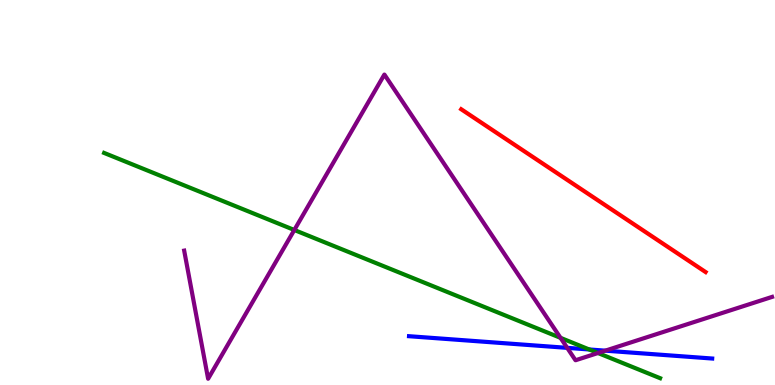[{'lines': ['blue', 'red'], 'intersections': []}, {'lines': ['green', 'red'], 'intersections': []}, {'lines': ['purple', 'red'], 'intersections': []}, {'lines': ['blue', 'green'], 'intersections': [{'x': 7.6, 'y': 0.923}]}, {'lines': ['blue', 'purple'], 'intersections': [{'x': 7.32, 'y': 0.965}, {'x': 7.81, 'y': 0.892}]}, {'lines': ['green', 'purple'], 'intersections': [{'x': 3.8, 'y': 4.03}, {'x': 7.23, 'y': 1.23}, {'x': 7.72, 'y': 0.831}]}]